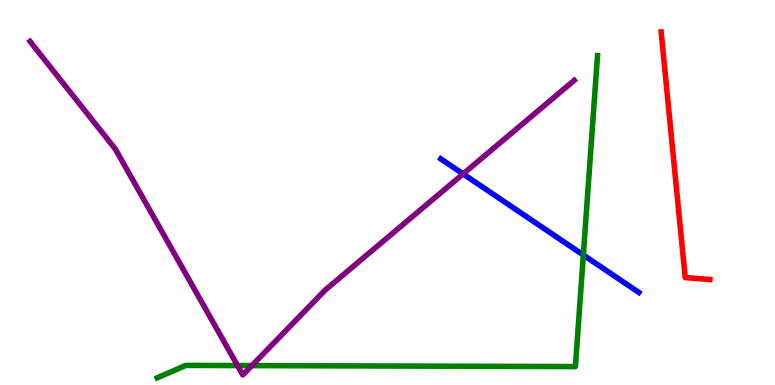[{'lines': ['blue', 'red'], 'intersections': []}, {'lines': ['green', 'red'], 'intersections': []}, {'lines': ['purple', 'red'], 'intersections': []}, {'lines': ['blue', 'green'], 'intersections': [{'x': 7.53, 'y': 3.38}]}, {'lines': ['blue', 'purple'], 'intersections': [{'x': 5.98, 'y': 5.48}]}, {'lines': ['green', 'purple'], 'intersections': [{'x': 3.06, 'y': 0.505}, {'x': 3.25, 'y': 0.504}]}]